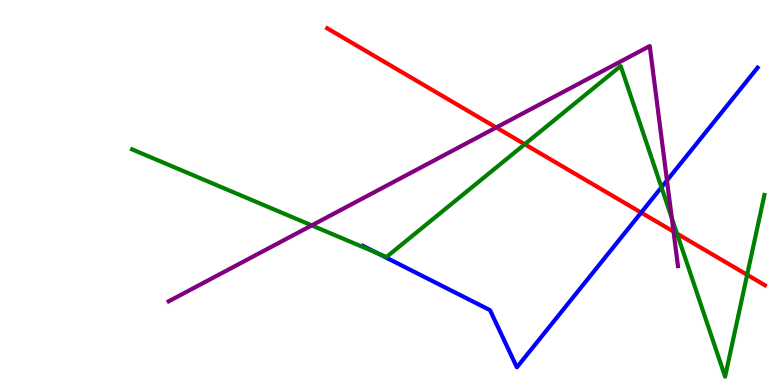[{'lines': ['blue', 'red'], 'intersections': [{'x': 8.27, 'y': 4.48}]}, {'lines': ['green', 'red'], 'intersections': [{'x': 6.77, 'y': 6.25}, {'x': 8.74, 'y': 3.93}, {'x': 9.64, 'y': 2.86}]}, {'lines': ['purple', 'red'], 'intersections': [{'x': 6.4, 'y': 6.69}, {'x': 8.69, 'y': 3.98}]}, {'lines': ['blue', 'green'], 'intersections': [{'x': 4.87, 'y': 3.43}, {'x': 8.53, 'y': 5.13}]}, {'lines': ['blue', 'purple'], 'intersections': [{'x': 8.61, 'y': 5.31}]}, {'lines': ['green', 'purple'], 'intersections': [{'x': 4.02, 'y': 4.15}, {'x': 8.67, 'y': 4.34}]}]